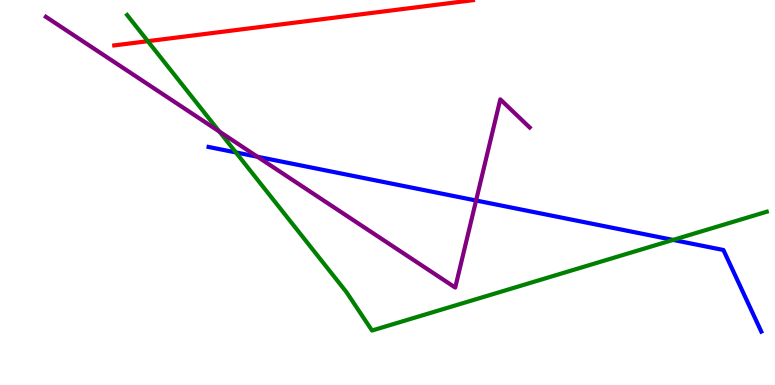[{'lines': ['blue', 'red'], 'intersections': []}, {'lines': ['green', 'red'], 'intersections': [{'x': 1.91, 'y': 8.93}]}, {'lines': ['purple', 'red'], 'intersections': []}, {'lines': ['blue', 'green'], 'intersections': [{'x': 3.04, 'y': 6.04}, {'x': 8.68, 'y': 3.77}]}, {'lines': ['blue', 'purple'], 'intersections': [{'x': 3.32, 'y': 5.93}, {'x': 6.14, 'y': 4.79}]}, {'lines': ['green', 'purple'], 'intersections': [{'x': 2.83, 'y': 6.58}]}]